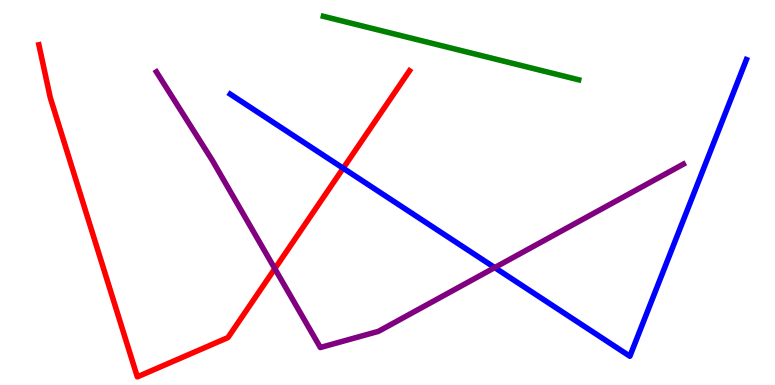[{'lines': ['blue', 'red'], 'intersections': [{'x': 4.43, 'y': 5.63}]}, {'lines': ['green', 'red'], 'intersections': []}, {'lines': ['purple', 'red'], 'intersections': [{'x': 3.55, 'y': 3.02}]}, {'lines': ['blue', 'green'], 'intersections': []}, {'lines': ['blue', 'purple'], 'intersections': [{'x': 6.38, 'y': 3.05}]}, {'lines': ['green', 'purple'], 'intersections': []}]